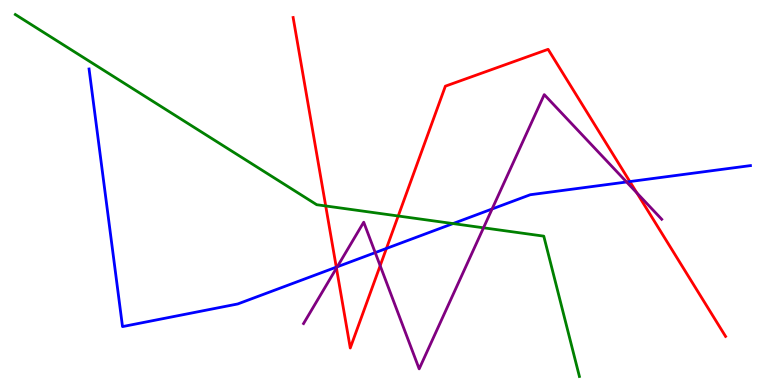[{'lines': ['blue', 'red'], 'intersections': [{'x': 4.34, 'y': 3.06}, {'x': 4.99, 'y': 3.55}, {'x': 8.13, 'y': 5.28}]}, {'lines': ['green', 'red'], 'intersections': [{'x': 4.2, 'y': 4.65}, {'x': 5.14, 'y': 4.39}]}, {'lines': ['purple', 'red'], 'intersections': [{'x': 4.34, 'y': 3.04}, {'x': 4.91, 'y': 3.1}, {'x': 8.22, 'y': 4.99}]}, {'lines': ['blue', 'green'], 'intersections': [{'x': 5.85, 'y': 4.19}]}, {'lines': ['blue', 'purple'], 'intersections': [{'x': 4.35, 'y': 3.07}, {'x': 4.84, 'y': 3.44}, {'x': 6.35, 'y': 4.57}, {'x': 8.08, 'y': 5.27}]}, {'lines': ['green', 'purple'], 'intersections': [{'x': 6.24, 'y': 4.08}]}]